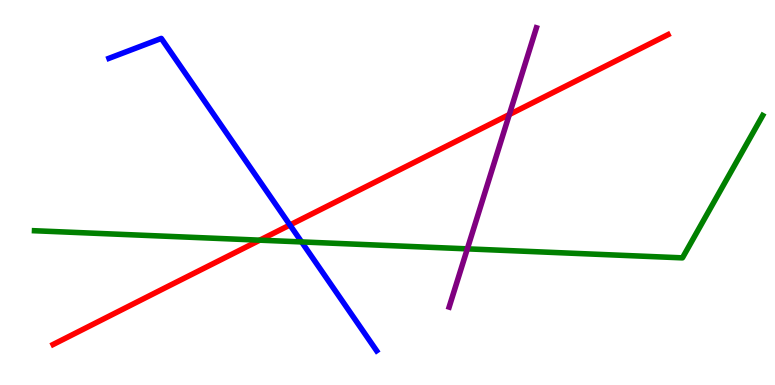[{'lines': ['blue', 'red'], 'intersections': [{'x': 3.74, 'y': 4.16}]}, {'lines': ['green', 'red'], 'intersections': [{'x': 3.35, 'y': 3.76}]}, {'lines': ['purple', 'red'], 'intersections': [{'x': 6.57, 'y': 7.02}]}, {'lines': ['blue', 'green'], 'intersections': [{'x': 3.89, 'y': 3.72}]}, {'lines': ['blue', 'purple'], 'intersections': []}, {'lines': ['green', 'purple'], 'intersections': [{'x': 6.03, 'y': 3.54}]}]